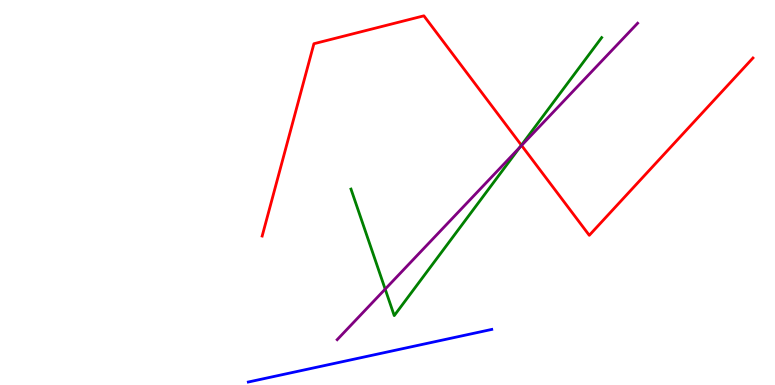[{'lines': ['blue', 'red'], 'intersections': []}, {'lines': ['green', 'red'], 'intersections': [{'x': 6.73, 'y': 6.23}]}, {'lines': ['purple', 'red'], 'intersections': [{'x': 6.73, 'y': 6.22}]}, {'lines': ['blue', 'green'], 'intersections': []}, {'lines': ['blue', 'purple'], 'intersections': []}, {'lines': ['green', 'purple'], 'intersections': [{'x': 4.97, 'y': 2.49}, {'x': 6.71, 'y': 6.17}]}]